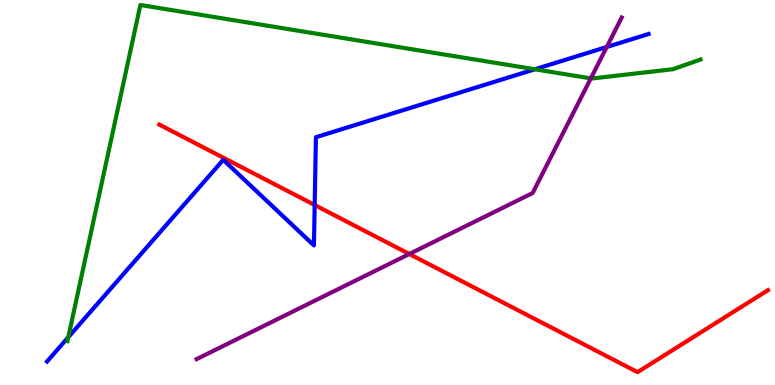[{'lines': ['blue', 'red'], 'intersections': [{'x': 4.06, 'y': 4.68}]}, {'lines': ['green', 'red'], 'intersections': []}, {'lines': ['purple', 'red'], 'intersections': [{'x': 5.28, 'y': 3.4}]}, {'lines': ['blue', 'green'], 'intersections': [{'x': 0.881, 'y': 1.24}, {'x': 6.9, 'y': 8.2}]}, {'lines': ['blue', 'purple'], 'intersections': [{'x': 7.83, 'y': 8.78}]}, {'lines': ['green', 'purple'], 'intersections': [{'x': 7.62, 'y': 7.96}]}]